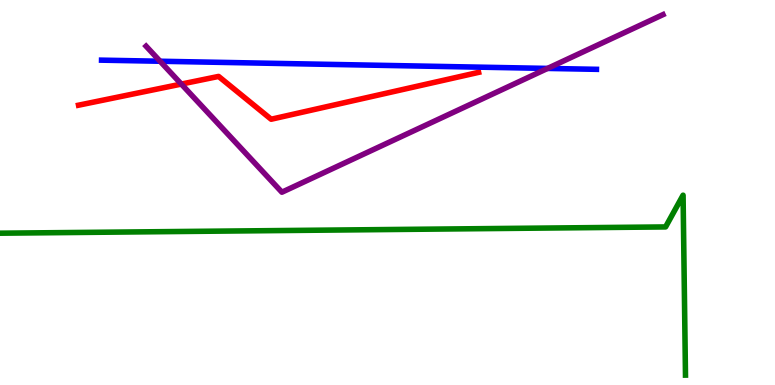[{'lines': ['blue', 'red'], 'intersections': []}, {'lines': ['green', 'red'], 'intersections': []}, {'lines': ['purple', 'red'], 'intersections': [{'x': 2.34, 'y': 7.82}]}, {'lines': ['blue', 'green'], 'intersections': []}, {'lines': ['blue', 'purple'], 'intersections': [{'x': 2.07, 'y': 8.41}, {'x': 7.07, 'y': 8.22}]}, {'lines': ['green', 'purple'], 'intersections': []}]